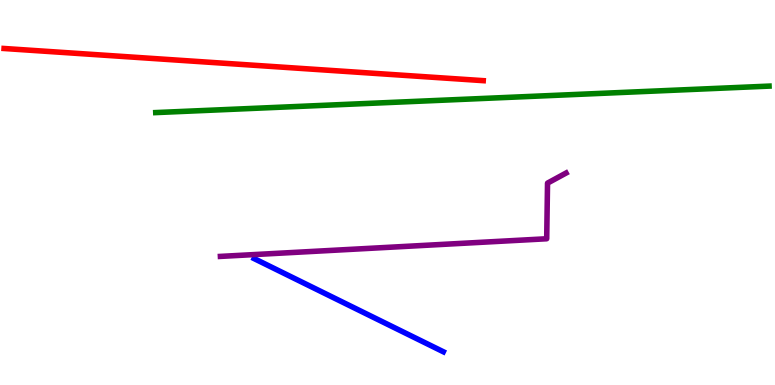[{'lines': ['blue', 'red'], 'intersections': []}, {'lines': ['green', 'red'], 'intersections': []}, {'lines': ['purple', 'red'], 'intersections': []}, {'lines': ['blue', 'green'], 'intersections': []}, {'lines': ['blue', 'purple'], 'intersections': []}, {'lines': ['green', 'purple'], 'intersections': []}]